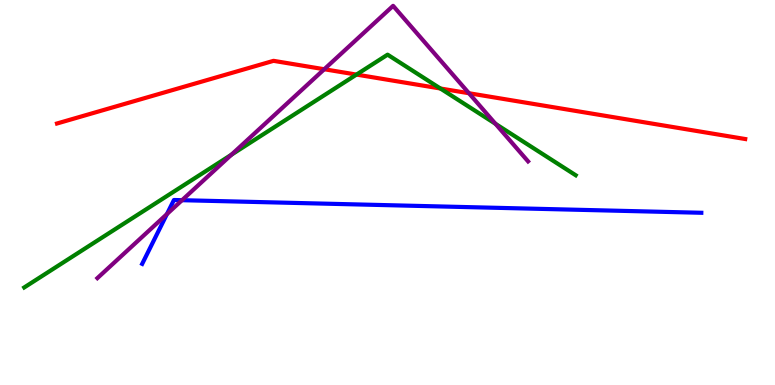[{'lines': ['blue', 'red'], 'intersections': []}, {'lines': ['green', 'red'], 'intersections': [{'x': 4.6, 'y': 8.06}, {'x': 5.68, 'y': 7.7}]}, {'lines': ['purple', 'red'], 'intersections': [{'x': 4.18, 'y': 8.2}, {'x': 6.05, 'y': 7.58}]}, {'lines': ['blue', 'green'], 'intersections': []}, {'lines': ['blue', 'purple'], 'intersections': [{'x': 2.15, 'y': 4.44}, {'x': 2.35, 'y': 4.8}]}, {'lines': ['green', 'purple'], 'intersections': [{'x': 2.99, 'y': 5.98}, {'x': 6.39, 'y': 6.78}]}]